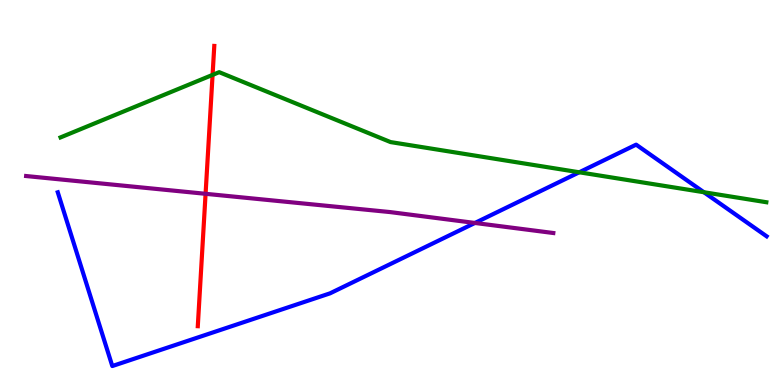[{'lines': ['blue', 'red'], 'intersections': []}, {'lines': ['green', 'red'], 'intersections': [{'x': 2.74, 'y': 8.05}]}, {'lines': ['purple', 'red'], 'intersections': [{'x': 2.65, 'y': 4.97}]}, {'lines': ['blue', 'green'], 'intersections': [{'x': 7.47, 'y': 5.53}, {'x': 9.08, 'y': 5.01}]}, {'lines': ['blue', 'purple'], 'intersections': [{'x': 6.13, 'y': 4.21}]}, {'lines': ['green', 'purple'], 'intersections': []}]